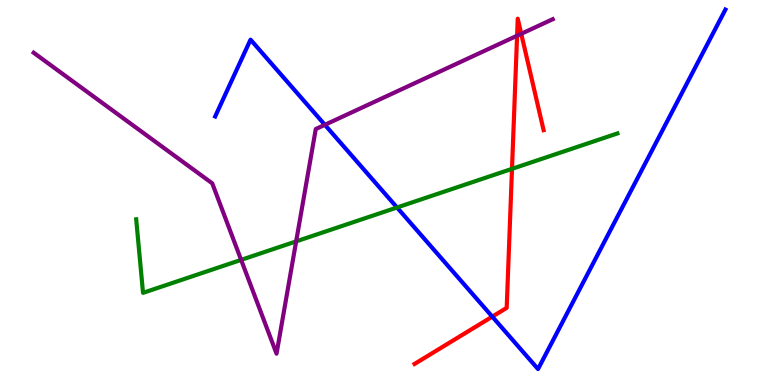[{'lines': ['blue', 'red'], 'intersections': [{'x': 6.35, 'y': 1.78}]}, {'lines': ['green', 'red'], 'intersections': [{'x': 6.61, 'y': 5.61}]}, {'lines': ['purple', 'red'], 'intersections': [{'x': 6.67, 'y': 9.07}, {'x': 6.73, 'y': 9.12}]}, {'lines': ['blue', 'green'], 'intersections': [{'x': 5.12, 'y': 4.61}]}, {'lines': ['blue', 'purple'], 'intersections': [{'x': 4.19, 'y': 6.76}]}, {'lines': ['green', 'purple'], 'intersections': [{'x': 3.11, 'y': 3.25}, {'x': 3.82, 'y': 3.73}]}]